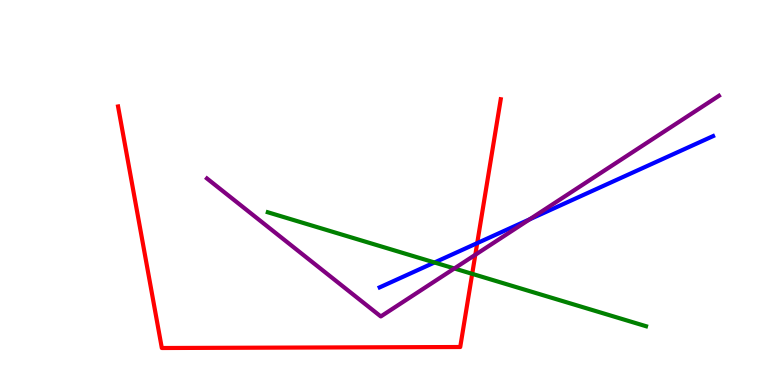[{'lines': ['blue', 'red'], 'intersections': [{'x': 6.16, 'y': 3.69}]}, {'lines': ['green', 'red'], 'intersections': [{'x': 6.09, 'y': 2.89}]}, {'lines': ['purple', 'red'], 'intersections': [{'x': 6.13, 'y': 3.38}]}, {'lines': ['blue', 'green'], 'intersections': [{'x': 5.61, 'y': 3.18}]}, {'lines': ['blue', 'purple'], 'intersections': [{'x': 6.83, 'y': 4.3}]}, {'lines': ['green', 'purple'], 'intersections': [{'x': 5.86, 'y': 3.03}]}]